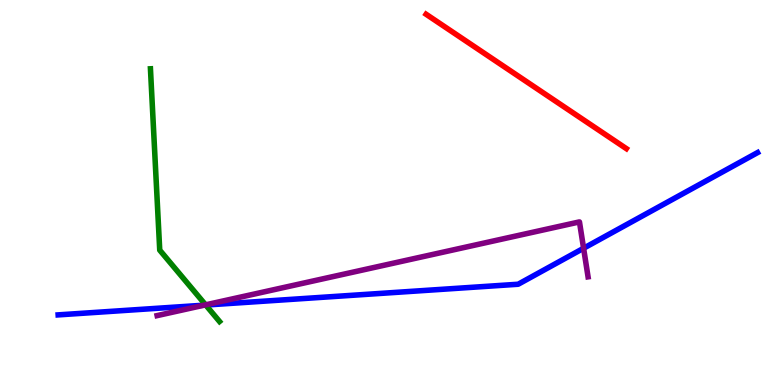[{'lines': ['blue', 'red'], 'intersections': []}, {'lines': ['green', 'red'], 'intersections': []}, {'lines': ['purple', 'red'], 'intersections': []}, {'lines': ['blue', 'green'], 'intersections': [{'x': 2.65, 'y': 2.08}]}, {'lines': ['blue', 'purple'], 'intersections': [{'x': 2.63, 'y': 2.07}, {'x': 7.53, 'y': 3.55}]}, {'lines': ['green', 'purple'], 'intersections': [{'x': 2.65, 'y': 2.08}]}]